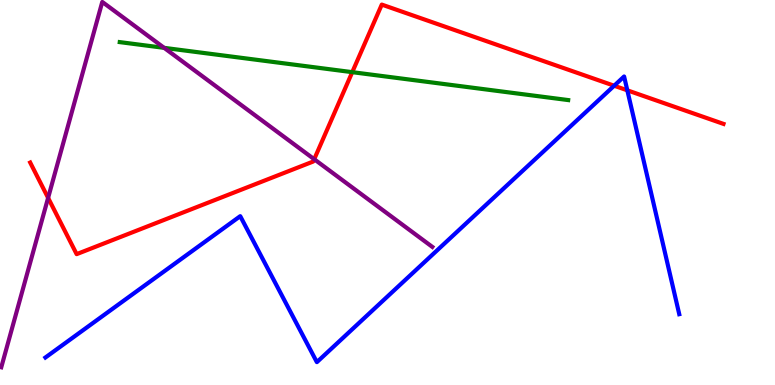[{'lines': ['blue', 'red'], 'intersections': [{'x': 7.92, 'y': 7.77}, {'x': 8.09, 'y': 7.65}]}, {'lines': ['green', 'red'], 'intersections': [{'x': 4.55, 'y': 8.13}]}, {'lines': ['purple', 'red'], 'intersections': [{'x': 0.621, 'y': 4.86}, {'x': 4.05, 'y': 5.86}]}, {'lines': ['blue', 'green'], 'intersections': []}, {'lines': ['blue', 'purple'], 'intersections': []}, {'lines': ['green', 'purple'], 'intersections': [{'x': 2.12, 'y': 8.76}]}]